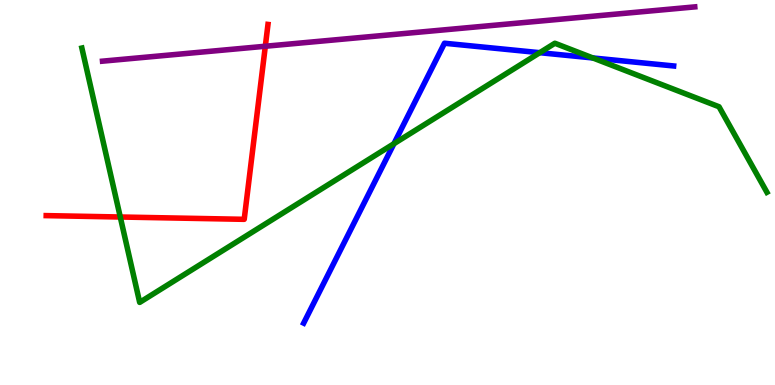[{'lines': ['blue', 'red'], 'intersections': []}, {'lines': ['green', 'red'], 'intersections': [{'x': 1.55, 'y': 4.36}]}, {'lines': ['purple', 'red'], 'intersections': [{'x': 3.42, 'y': 8.8}]}, {'lines': ['blue', 'green'], 'intersections': [{'x': 5.08, 'y': 6.27}, {'x': 6.96, 'y': 8.63}, {'x': 7.65, 'y': 8.49}]}, {'lines': ['blue', 'purple'], 'intersections': []}, {'lines': ['green', 'purple'], 'intersections': []}]